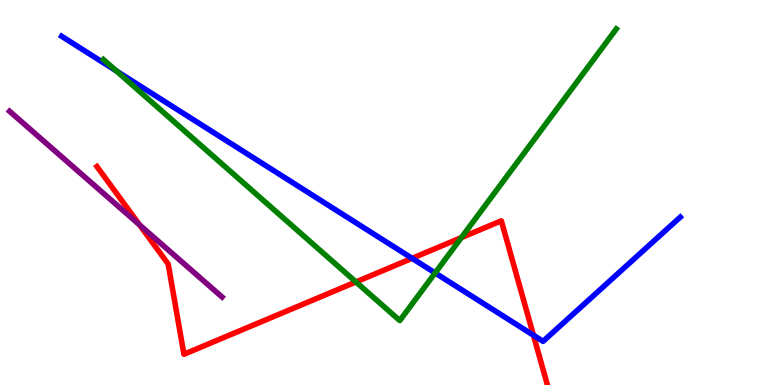[{'lines': ['blue', 'red'], 'intersections': [{'x': 5.32, 'y': 3.29}, {'x': 6.88, 'y': 1.29}]}, {'lines': ['green', 'red'], 'intersections': [{'x': 4.59, 'y': 2.68}, {'x': 5.95, 'y': 3.83}]}, {'lines': ['purple', 'red'], 'intersections': [{'x': 1.8, 'y': 4.16}]}, {'lines': ['blue', 'green'], 'intersections': [{'x': 1.5, 'y': 8.16}, {'x': 5.61, 'y': 2.91}]}, {'lines': ['blue', 'purple'], 'intersections': []}, {'lines': ['green', 'purple'], 'intersections': []}]